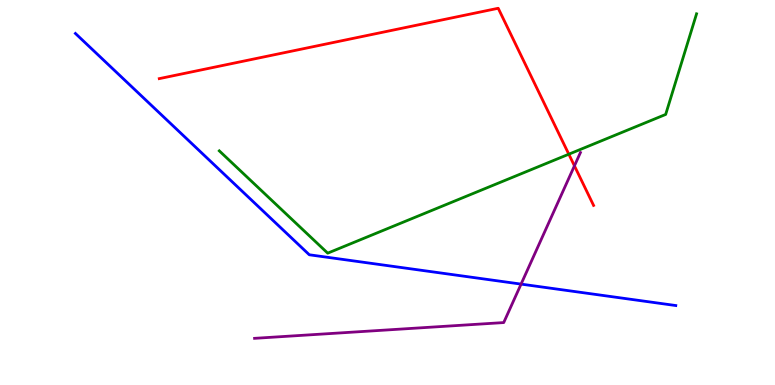[{'lines': ['blue', 'red'], 'intersections': []}, {'lines': ['green', 'red'], 'intersections': [{'x': 7.34, 'y': 5.99}]}, {'lines': ['purple', 'red'], 'intersections': [{'x': 7.41, 'y': 5.69}]}, {'lines': ['blue', 'green'], 'intersections': []}, {'lines': ['blue', 'purple'], 'intersections': [{'x': 6.72, 'y': 2.62}]}, {'lines': ['green', 'purple'], 'intersections': []}]